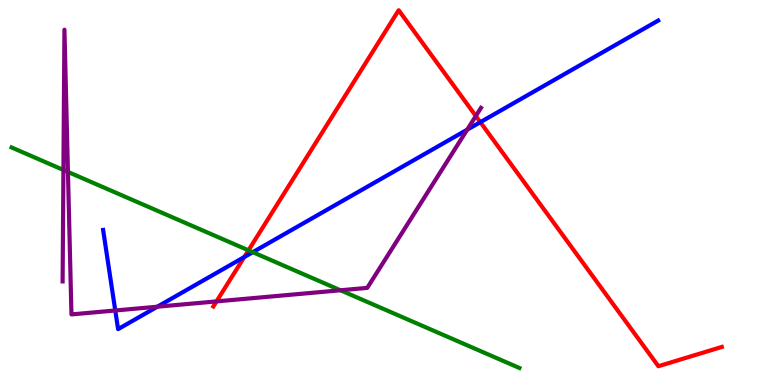[{'lines': ['blue', 'red'], 'intersections': [{'x': 3.15, 'y': 3.32}, {'x': 6.2, 'y': 6.83}]}, {'lines': ['green', 'red'], 'intersections': [{'x': 3.21, 'y': 3.5}]}, {'lines': ['purple', 'red'], 'intersections': [{'x': 2.79, 'y': 2.17}, {'x': 6.14, 'y': 6.99}]}, {'lines': ['blue', 'green'], 'intersections': [{'x': 3.26, 'y': 3.45}]}, {'lines': ['blue', 'purple'], 'intersections': [{'x': 1.49, 'y': 1.94}, {'x': 2.03, 'y': 2.03}, {'x': 6.03, 'y': 6.63}]}, {'lines': ['green', 'purple'], 'intersections': [{'x': 0.818, 'y': 5.59}, {'x': 0.877, 'y': 5.53}, {'x': 4.39, 'y': 2.46}]}]